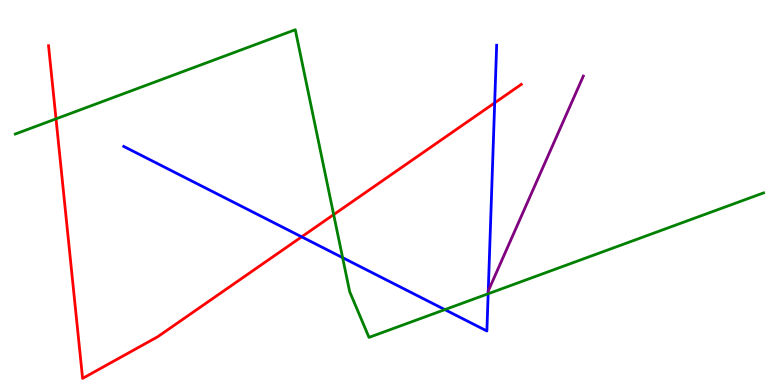[{'lines': ['blue', 'red'], 'intersections': [{'x': 3.89, 'y': 3.85}, {'x': 6.38, 'y': 7.33}]}, {'lines': ['green', 'red'], 'intersections': [{'x': 0.723, 'y': 6.91}, {'x': 4.31, 'y': 4.43}]}, {'lines': ['purple', 'red'], 'intersections': []}, {'lines': ['blue', 'green'], 'intersections': [{'x': 4.42, 'y': 3.31}, {'x': 5.74, 'y': 1.96}, {'x': 6.3, 'y': 2.37}]}, {'lines': ['blue', 'purple'], 'intersections': []}, {'lines': ['green', 'purple'], 'intersections': []}]